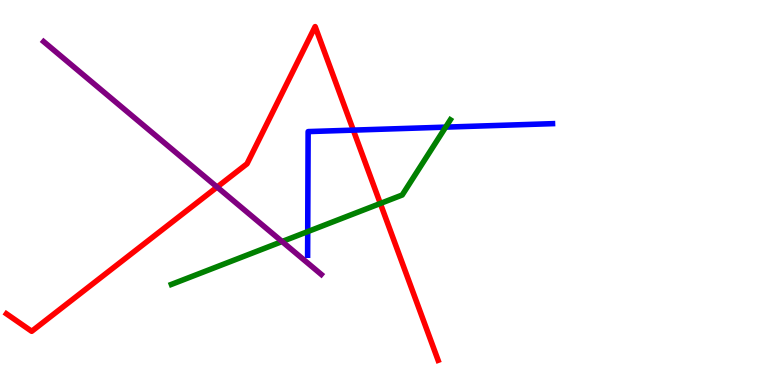[{'lines': ['blue', 'red'], 'intersections': [{'x': 4.56, 'y': 6.62}]}, {'lines': ['green', 'red'], 'intersections': [{'x': 4.91, 'y': 4.71}]}, {'lines': ['purple', 'red'], 'intersections': [{'x': 2.8, 'y': 5.14}]}, {'lines': ['blue', 'green'], 'intersections': [{'x': 3.97, 'y': 3.98}, {'x': 5.75, 'y': 6.7}]}, {'lines': ['blue', 'purple'], 'intersections': []}, {'lines': ['green', 'purple'], 'intersections': [{'x': 3.64, 'y': 3.73}]}]